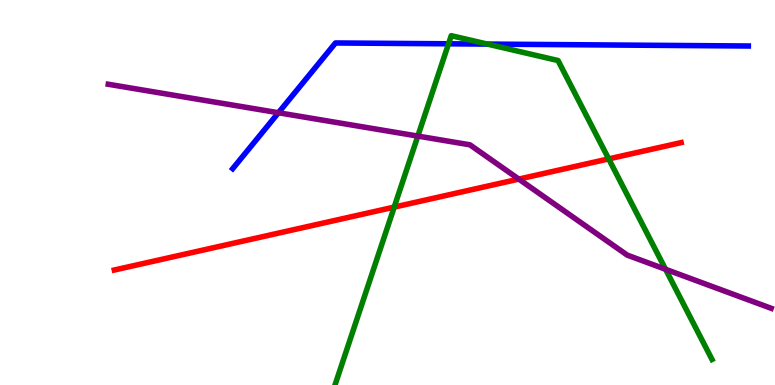[{'lines': ['blue', 'red'], 'intersections': []}, {'lines': ['green', 'red'], 'intersections': [{'x': 5.09, 'y': 4.62}, {'x': 7.85, 'y': 5.87}]}, {'lines': ['purple', 'red'], 'intersections': [{'x': 6.69, 'y': 5.35}]}, {'lines': ['blue', 'green'], 'intersections': [{'x': 5.79, 'y': 8.86}, {'x': 6.29, 'y': 8.85}]}, {'lines': ['blue', 'purple'], 'intersections': [{'x': 3.59, 'y': 7.07}]}, {'lines': ['green', 'purple'], 'intersections': [{'x': 5.39, 'y': 6.47}, {'x': 8.59, 'y': 3.01}]}]